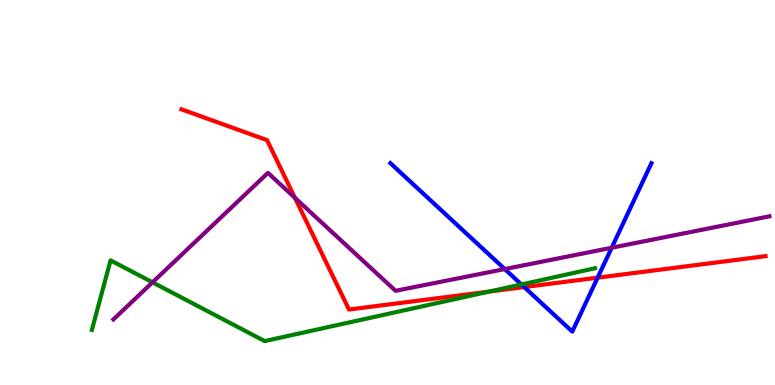[{'lines': ['blue', 'red'], 'intersections': [{'x': 6.76, 'y': 2.54}, {'x': 7.71, 'y': 2.79}]}, {'lines': ['green', 'red'], 'intersections': [{'x': 6.31, 'y': 2.43}]}, {'lines': ['purple', 'red'], 'intersections': [{'x': 3.81, 'y': 4.86}]}, {'lines': ['blue', 'green'], 'intersections': [{'x': 6.73, 'y': 2.61}]}, {'lines': ['blue', 'purple'], 'intersections': [{'x': 6.51, 'y': 3.01}, {'x': 7.89, 'y': 3.56}]}, {'lines': ['green', 'purple'], 'intersections': [{'x': 1.97, 'y': 2.67}]}]